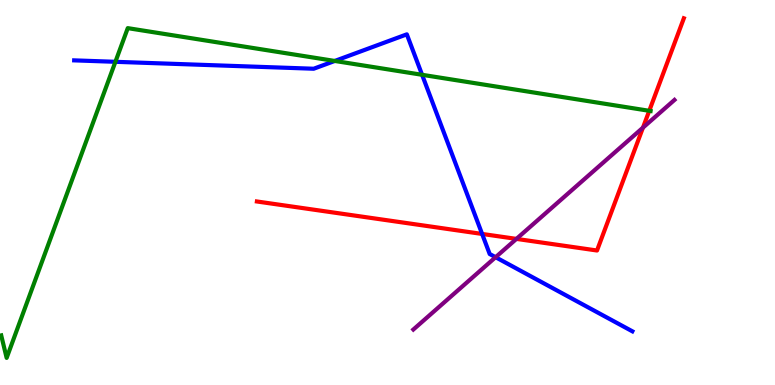[{'lines': ['blue', 'red'], 'intersections': [{'x': 6.22, 'y': 3.92}]}, {'lines': ['green', 'red'], 'intersections': [{'x': 8.38, 'y': 7.12}]}, {'lines': ['purple', 'red'], 'intersections': [{'x': 6.66, 'y': 3.8}, {'x': 8.3, 'y': 6.68}]}, {'lines': ['blue', 'green'], 'intersections': [{'x': 1.49, 'y': 8.39}, {'x': 4.32, 'y': 8.42}, {'x': 5.45, 'y': 8.06}]}, {'lines': ['blue', 'purple'], 'intersections': [{'x': 6.39, 'y': 3.32}]}, {'lines': ['green', 'purple'], 'intersections': []}]